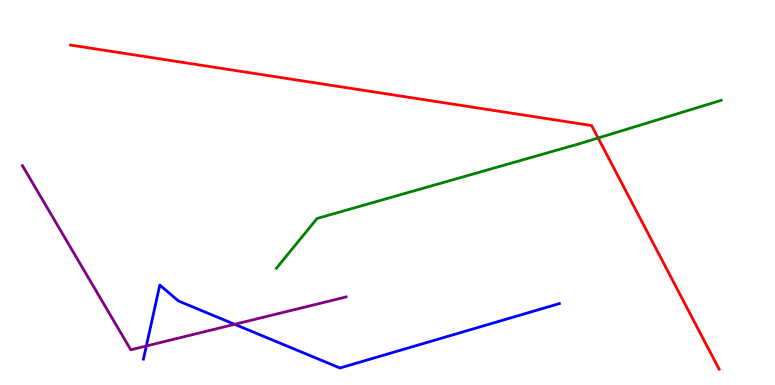[{'lines': ['blue', 'red'], 'intersections': []}, {'lines': ['green', 'red'], 'intersections': [{'x': 7.72, 'y': 6.42}]}, {'lines': ['purple', 'red'], 'intersections': []}, {'lines': ['blue', 'green'], 'intersections': []}, {'lines': ['blue', 'purple'], 'intersections': [{'x': 1.89, 'y': 1.01}, {'x': 3.03, 'y': 1.58}]}, {'lines': ['green', 'purple'], 'intersections': []}]